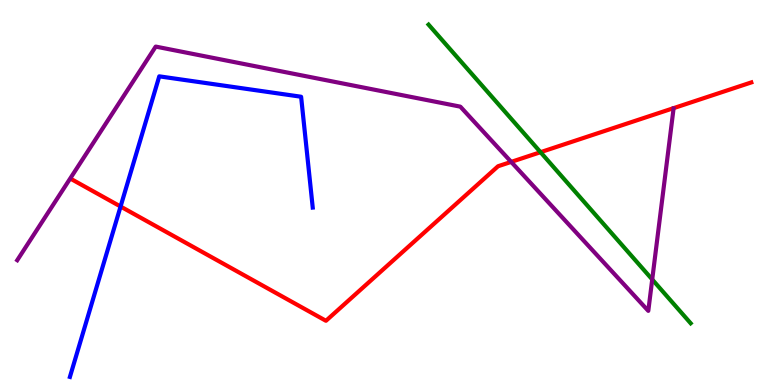[{'lines': ['blue', 'red'], 'intersections': [{'x': 1.56, 'y': 4.64}]}, {'lines': ['green', 'red'], 'intersections': [{'x': 6.97, 'y': 6.05}]}, {'lines': ['purple', 'red'], 'intersections': [{'x': 6.6, 'y': 5.79}]}, {'lines': ['blue', 'green'], 'intersections': []}, {'lines': ['blue', 'purple'], 'intersections': []}, {'lines': ['green', 'purple'], 'intersections': [{'x': 8.42, 'y': 2.74}]}]